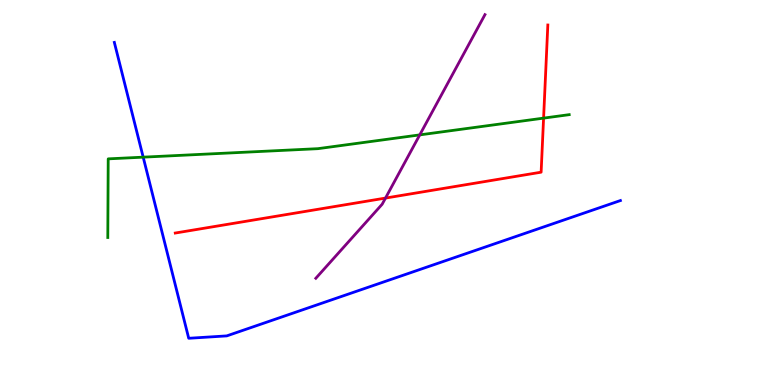[{'lines': ['blue', 'red'], 'intersections': []}, {'lines': ['green', 'red'], 'intersections': [{'x': 7.01, 'y': 6.93}]}, {'lines': ['purple', 'red'], 'intersections': [{'x': 4.97, 'y': 4.86}]}, {'lines': ['blue', 'green'], 'intersections': [{'x': 1.85, 'y': 5.92}]}, {'lines': ['blue', 'purple'], 'intersections': []}, {'lines': ['green', 'purple'], 'intersections': [{'x': 5.42, 'y': 6.5}]}]